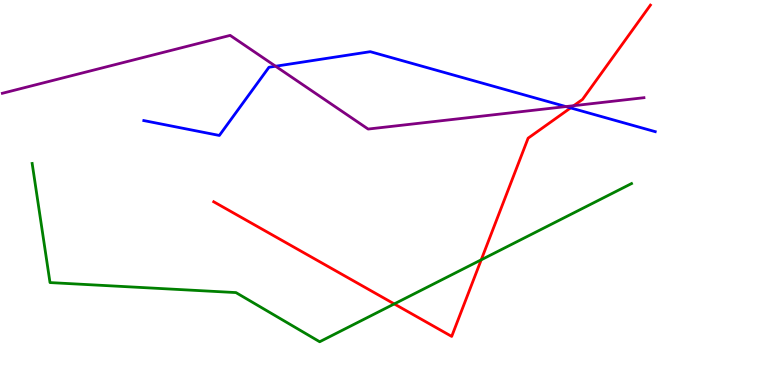[{'lines': ['blue', 'red'], 'intersections': [{'x': 7.36, 'y': 7.2}]}, {'lines': ['green', 'red'], 'intersections': [{'x': 5.09, 'y': 2.11}, {'x': 6.21, 'y': 3.25}]}, {'lines': ['purple', 'red'], 'intersections': [{'x': 7.4, 'y': 7.25}]}, {'lines': ['blue', 'green'], 'intersections': []}, {'lines': ['blue', 'purple'], 'intersections': [{'x': 3.56, 'y': 8.28}, {'x': 7.3, 'y': 7.23}]}, {'lines': ['green', 'purple'], 'intersections': []}]